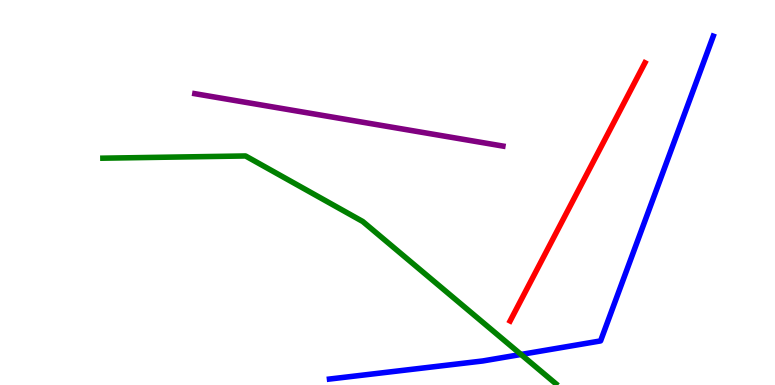[{'lines': ['blue', 'red'], 'intersections': []}, {'lines': ['green', 'red'], 'intersections': []}, {'lines': ['purple', 'red'], 'intersections': []}, {'lines': ['blue', 'green'], 'intersections': [{'x': 6.72, 'y': 0.793}]}, {'lines': ['blue', 'purple'], 'intersections': []}, {'lines': ['green', 'purple'], 'intersections': []}]